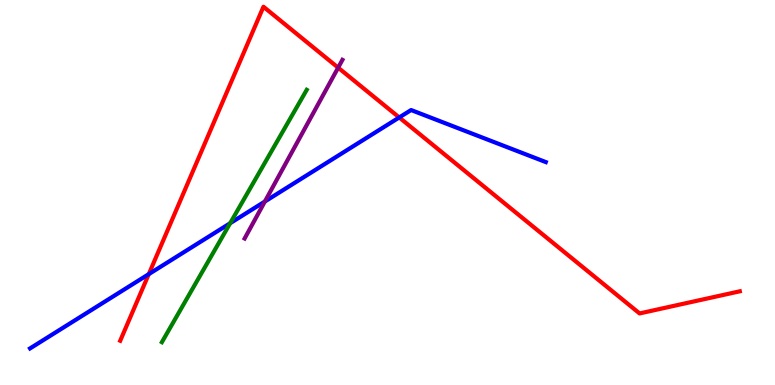[{'lines': ['blue', 'red'], 'intersections': [{'x': 1.92, 'y': 2.88}, {'x': 5.15, 'y': 6.95}]}, {'lines': ['green', 'red'], 'intersections': []}, {'lines': ['purple', 'red'], 'intersections': [{'x': 4.36, 'y': 8.24}]}, {'lines': ['blue', 'green'], 'intersections': [{'x': 2.97, 'y': 4.2}]}, {'lines': ['blue', 'purple'], 'intersections': [{'x': 3.42, 'y': 4.77}]}, {'lines': ['green', 'purple'], 'intersections': []}]